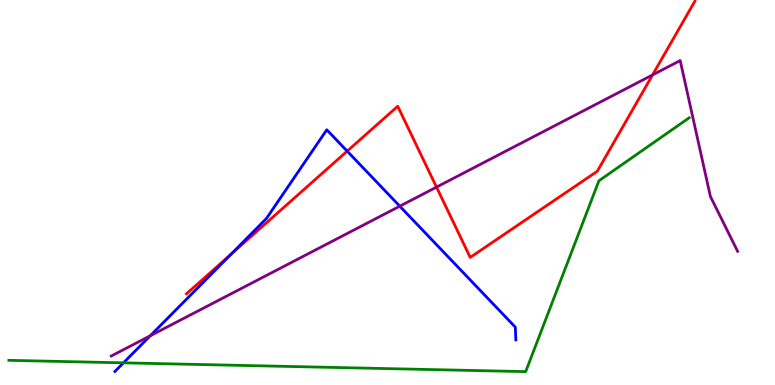[{'lines': ['blue', 'red'], 'intersections': [{'x': 2.98, 'y': 3.39}, {'x': 4.48, 'y': 6.07}]}, {'lines': ['green', 'red'], 'intersections': []}, {'lines': ['purple', 'red'], 'intersections': [{'x': 5.63, 'y': 5.14}, {'x': 8.42, 'y': 8.05}]}, {'lines': ['blue', 'green'], 'intersections': [{'x': 1.59, 'y': 0.576}]}, {'lines': ['blue', 'purple'], 'intersections': [{'x': 1.94, 'y': 1.28}, {'x': 5.16, 'y': 4.64}]}, {'lines': ['green', 'purple'], 'intersections': []}]